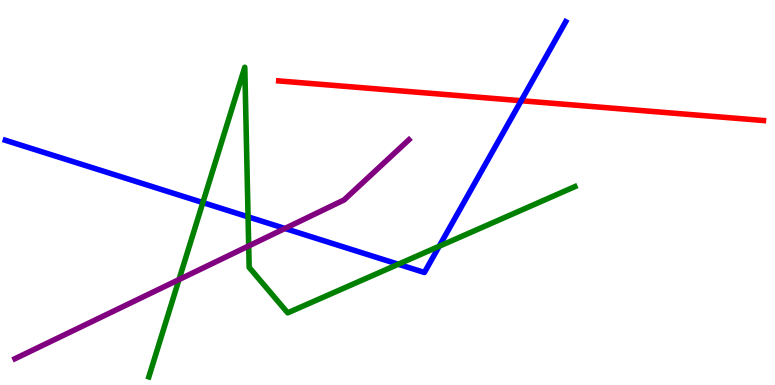[{'lines': ['blue', 'red'], 'intersections': [{'x': 6.72, 'y': 7.38}]}, {'lines': ['green', 'red'], 'intersections': []}, {'lines': ['purple', 'red'], 'intersections': []}, {'lines': ['blue', 'green'], 'intersections': [{'x': 2.62, 'y': 4.74}, {'x': 3.2, 'y': 4.37}, {'x': 5.14, 'y': 3.14}, {'x': 5.67, 'y': 3.6}]}, {'lines': ['blue', 'purple'], 'intersections': [{'x': 3.68, 'y': 4.07}]}, {'lines': ['green', 'purple'], 'intersections': [{'x': 2.31, 'y': 2.74}, {'x': 3.21, 'y': 3.61}]}]